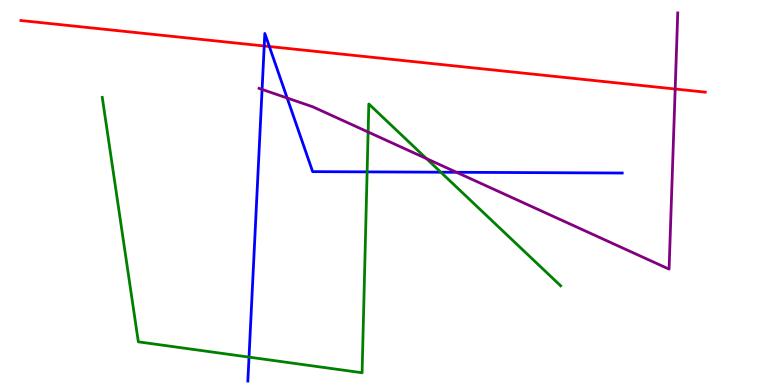[{'lines': ['blue', 'red'], 'intersections': [{'x': 3.41, 'y': 8.81}, {'x': 3.48, 'y': 8.79}]}, {'lines': ['green', 'red'], 'intersections': []}, {'lines': ['purple', 'red'], 'intersections': [{'x': 8.71, 'y': 7.69}]}, {'lines': ['blue', 'green'], 'intersections': [{'x': 3.21, 'y': 0.724}, {'x': 4.74, 'y': 5.54}, {'x': 5.69, 'y': 5.53}]}, {'lines': ['blue', 'purple'], 'intersections': [{'x': 3.38, 'y': 7.68}, {'x': 3.71, 'y': 7.45}, {'x': 5.89, 'y': 5.53}]}, {'lines': ['green', 'purple'], 'intersections': [{'x': 4.75, 'y': 6.57}, {'x': 5.5, 'y': 5.88}]}]